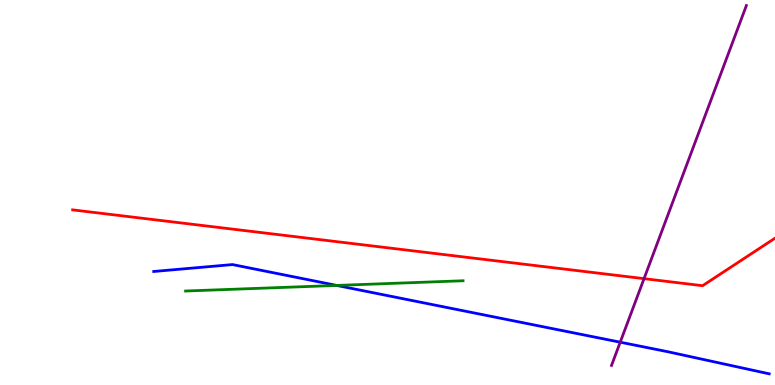[{'lines': ['blue', 'red'], 'intersections': []}, {'lines': ['green', 'red'], 'intersections': []}, {'lines': ['purple', 'red'], 'intersections': [{'x': 8.31, 'y': 2.76}]}, {'lines': ['blue', 'green'], 'intersections': [{'x': 4.34, 'y': 2.59}]}, {'lines': ['blue', 'purple'], 'intersections': [{'x': 8.0, 'y': 1.11}]}, {'lines': ['green', 'purple'], 'intersections': []}]